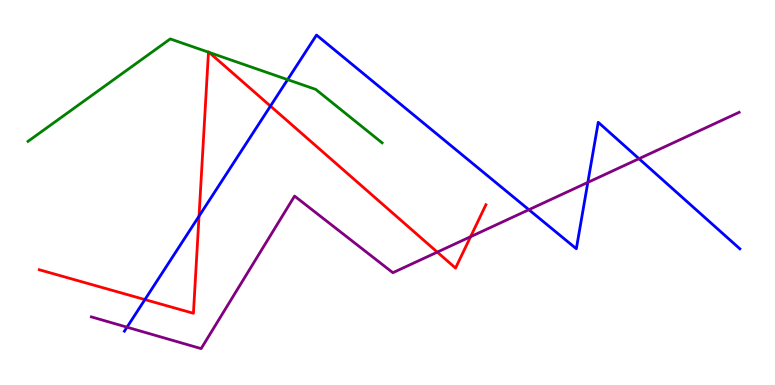[{'lines': ['blue', 'red'], 'intersections': [{'x': 1.87, 'y': 2.22}, {'x': 2.57, 'y': 4.38}, {'x': 3.49, 'y': 7.24}]}, {'lines': ['green', 'red'], 'intersections': [{'x': 2.69, 'y': 8.64}, {'x': 2.7, 'y': 8.64}]}, {'lines': ['purple', 'red'], 'intersections': [{'x': 5.64, 'y': 3.45}, {'x': 6.07, 'y': 3.85}]}, {'lines': ['blue', 'green'], 'intersections': [{'x': 3.71, 'y': 7.93}]}, {'lines': ['blue', 'purple'], 'intersections': [{'x': 1.64, 'y': 1.5}, {'x': 6.82, 'y': 4.55}, {'x': 7.58, 'y': 5.26}, {'x': 8.25, 'y': 5.88}]}, {'lines': ['green', 'purple'], 'intersections': []}]